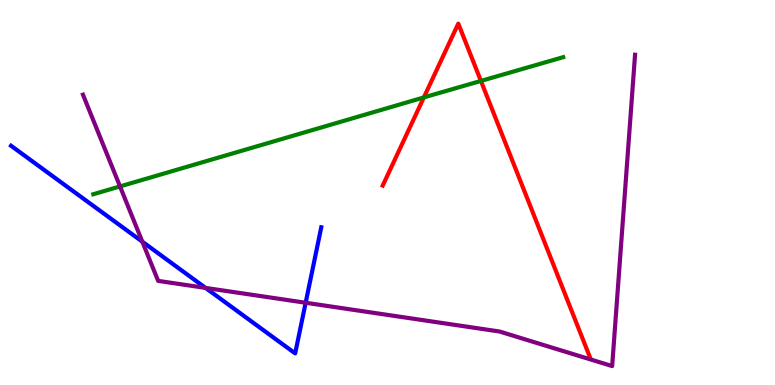[{'lines': ['blue', 'red'], 'intersections': []}, {'lines': ['green', 'red'], 'intersections': [{'x': 5.47, 'y': 7.47}, {'x': 6.21, 'y': 7.9}]}, {'lines': ['purple', 'red'], 'intersections': []}, {'lines': ['blue', 'green'], 'intersections': []}, {'lines': ['blue', 'purple'], 'intersections': [{'x': 1.84, 'y': 3.72}, {'x': 2.65, 'y': 2.52}, {'x': 3.94, 'y': 2.14}]}, {'lines': ['green', 'purple'], 'intersections': [{'x': 1.55, 'y': 5.16}]}]